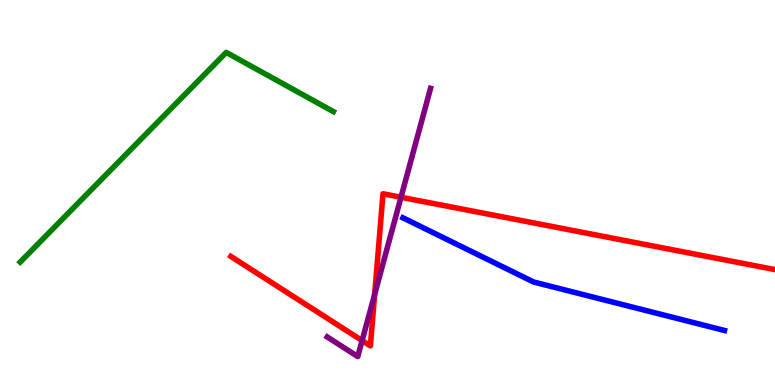[{'lines': ['blue', 'red'], 'intersections': []}, {'lines': ['green', 'red'], 'intersections': []}, {'lines': ['purple', 'red'], 'intersections': [{'x': 4.67, 'y': 1.15}, {'x': 4.83, 'y': 2.35}, {'x': 5.17, 'y': 4.88}]}, {'lines': ['blue', 'green'], 'intersections': []}, {'lines': ['blue', 'purple'], 'intersections': []}, {'lines': ['green', 'purple'], 'intersections': []}]